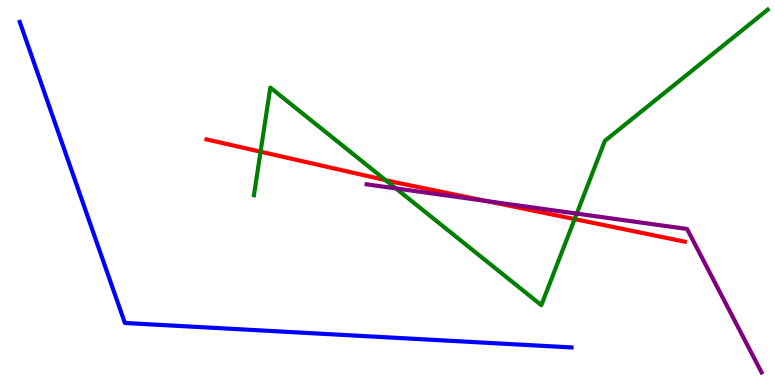[{'lines': ['blue', 'red'], 'intersections': []}, {'lines': ['green', 'red'], 'intersections': [{'x': 3.36, 'y': 6.06}, {'x': 4.98, 'y': 5.32}, {'x': 7.41, 'y': 4.31}]}, {'lines': ['purple', 'red'], 'intersections': [{'x': 6.27, 'y': 4.78}]}, {'lines': ['blue', 'green'], 'intersections': []}, {'lines': ['blue', 'purple'], 'intersections': []}, {'lines': ['green', 'purple'], 'intersections': [{'x': 5.11, 'y': 5.11}, {'x': 7.44, 'y': 4.45}]}]